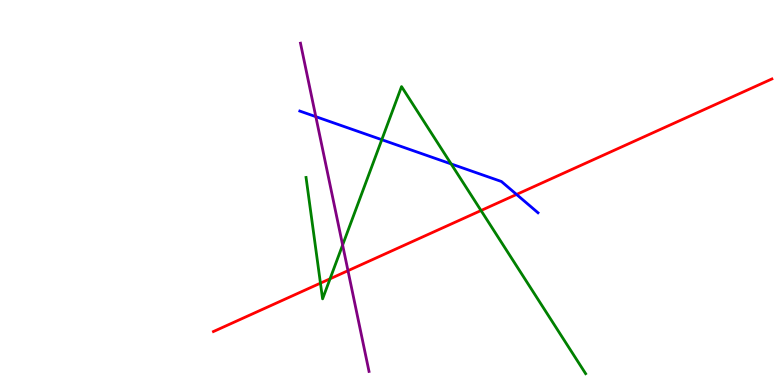[{'lines': ['blue', 'red'], 'intersections': [{'x': 6.67, 'y': 4.95}]}, {'lines': ['green', 'red'], 'intersections': [{'x': 4.13, 'y': 2.65}, {'x': 4.26, 'y': 2.76}, {'x': 6.21, 'y': 4.53}]}, {'lines': ['purple', 'red'], 'intersections': [{'x': 4.49, 'y': 2.97}]}, {'lines': ['blue', 'green'], 'intersections': [{'x': 4.93, 'y': 6.37}, {'x': 5.82, 'y': 5.74}]}, {'lines': ['blue', 'purple'], 'intersections': [{'x': 4.08, 'y': 6.97}]}, {'lines': ['green', 'purple'], 'intersections': [{'x': 4.42, 'y': 3.64}]}]